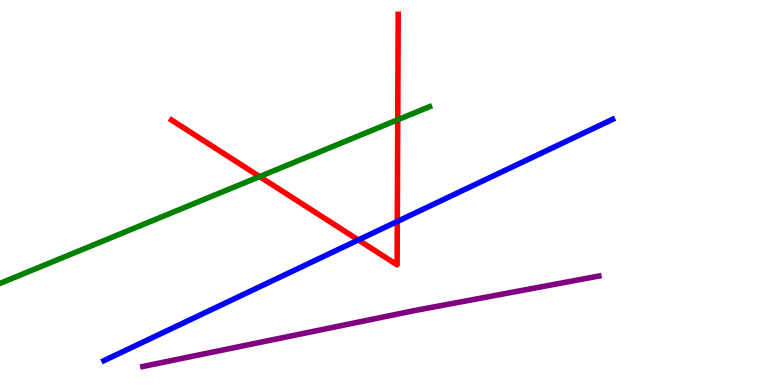[{'lines': ['blue', 'red'], 'intersections': [{'x': 4.62, 'y': 3.77}, {'x': 5.13, 'y': 4.25}]}, {'lines': ['green', 'red'], 'intersections': [{'x': 3.35, 'y': 5.41}, {'x': 5.13, 'y': 6.89}]}, {'lines': ['purple', 'red'], 'intersections': []}, {'lines': ['blue', 'green'], 'intersections': []}, {'lines': ['blue', 'purple'], 'intersections': []}, {'lines': ['green', 'purple'], 'intersections': []}]